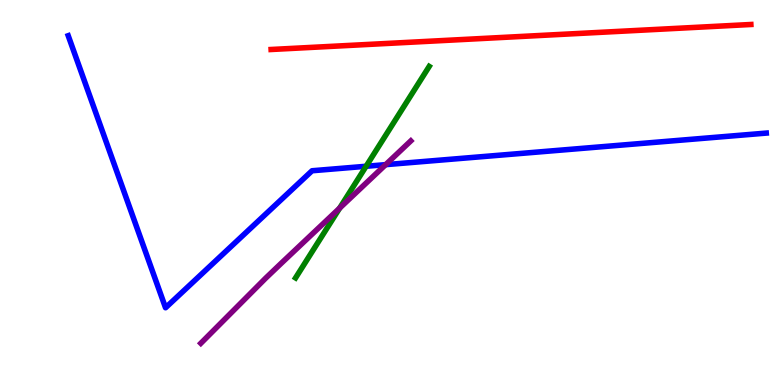[{'lines': ['blue', 'red'], 'intersections': []}, {'lines': ['green', 'red'], 'intersections': []}, {'lines': ['purple', 'red'], 'intersections': []}, {'lines': ['blue', 'green'], 'intersections': [{'x': 4.72, 'y': 5.68}]}, {'lines': ['blue', 'purple'], 'intersections': [{'x': 4.98, 'y': 5.72}]}, {'lines': ['green', 'purple'], 'intersections': [{'x': 4.38, 'y': 4.6}]}]